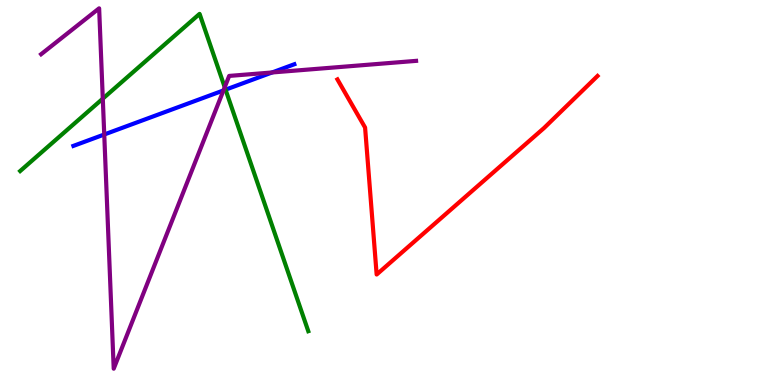[{'lines': ['blue', 'red'], 'intersections': []}, {'lines': ['green', 'red'], 'intersections': []}, {'lines': ['purple', 'red'], 'intersections': []}, {'lines': ['blue', 'green'], 'intersections': [{'x': 2.91, 'y': 7.67}]}, {'lines': ['blue', 'purple'], 'intersections': [{'x': 1.35, 'y': 6.51}, {'x': 2.88, 'y': 7.65}, {'x': 3.51, 'y': 8.12}]}, {'lines': ['green', 'purple'], 'intersections': [{'x': 1.33, 'y': 7.44}, {'x': 2.9, 'y': 7.73}]}]